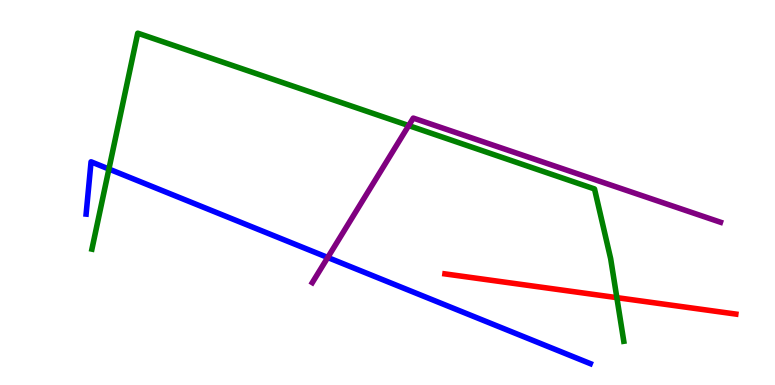[{'lines': ['blue', 'red'], 'intersections': []}, {'lines': ['green', 'red'], 'intersections': [{'x': 7.96, 'y': 2.27}]}, {'lines': ['purple', 'red'], 'intersections': []}, {'lines': ['blue', 'green'], 'intersections': [{'x': 1.41, 'y': 5.61}]}, {'lines': ['blue', 'purple'], 'intersections': [{'x': 4.23, 'y': 3.31}]}, {'lines': ['green', 'purple'], 'intersections': [{'x': 5.27, 'y': 6.74}]}]